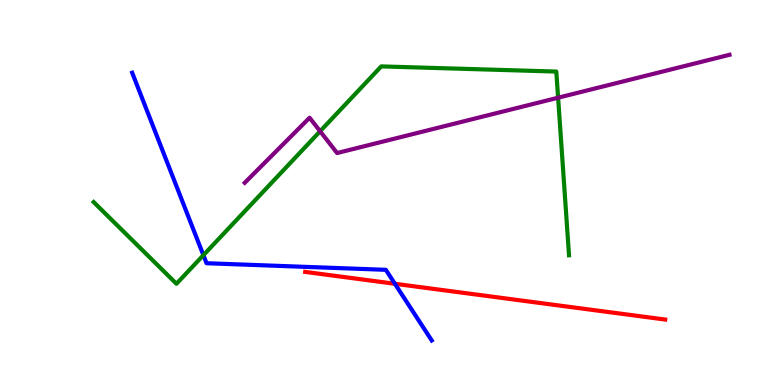[{'lines': ['blue', 'red'], 'intersections': [{'x': 5.1, 'y': 2.63}]}, {'lines': ['green', 'red'], 'intersections': []}, {'lines': ['purple', 'red'], 'intersections': []}, {'lines': ['blue', 'green'], 'intersections': [{'x': 2.62, 'y': 3.37}]}, {'lines': ['blue', 'purple'], 'intersections': []}, {'lines': ['green', 'purple'], 'intersections': [{'x': 4.13, 'y': 6.59}, {'x': 7.2, 'y': 7.46}]}]